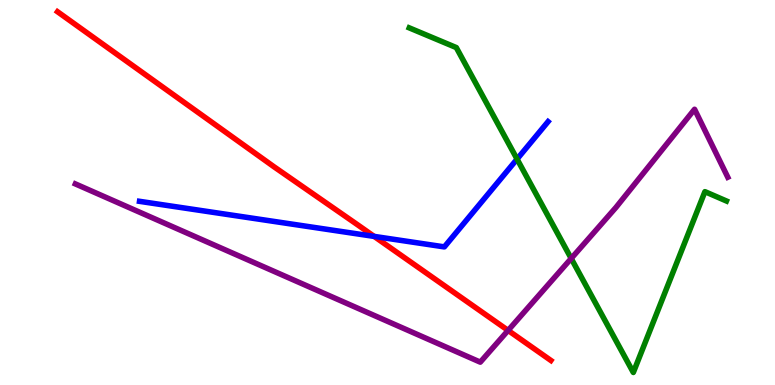[{'lines': ['blue', 'red'], 'intersections': [{'x': 4.83, 'y': 3.86}]}, {'lines': ['green', 'red'], 'intersections': []}, {'lines': ['purple', 'red'], 'intersections': [{'x': 6.56, 'y': 1.42}]}, {'lines': ['blue', 'green'], 'intersections': [{'x': 6.67, 'y': 5.87}]}, {'lines': ['blue', 'purple'], 'intersections': []}, {'lines': ['green', 'purple'], 'intersections': [{'x': 7.37, 'y': 3.29}]}]